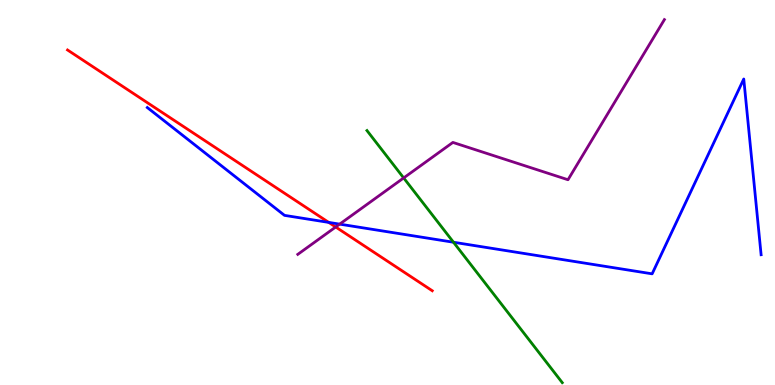[{'lines': ['blue', 'red'], 'intersections': [{'x': 4.24, 'y': 4.22}]}, {'lines': ['green', 'red'], 'intersections': []}, {'lines': ['purple', 'red'], 'intersections': [{'x': 4.33, 'y': 4.1}]}, {'lines': ['blue', 'green'], 'intersections': [{'x': 5.85, 'y': 3.71}]}, {'lines': ['blue', 'purple'], 'intersections': [{'x': 4.38, 'y': 4.18}]}, {'lines': ['green', 'purple'], 'intersections': [{'x': 5.21, 'y': 5.38}]}]